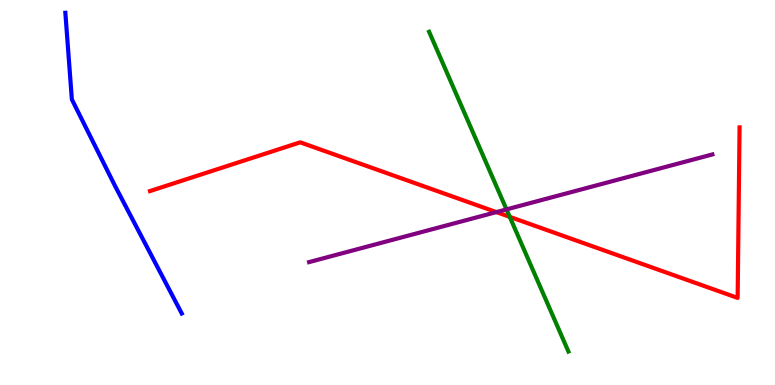[{'lines': ['blue', 'red'], 'intersections': []}, {'lines': ['green', 'red'], 'intersections': [{'x': 6.58, 'y': 4.37}]}, {'lines': ['purple', 'red'], 'intersections': [{'x': 6.41, 'y': 4.49}]}, {'lines': ['blue', 'green'], 'intersections': []}, {'lines': ['blue', 'purple'], 'intersections': []}, {'lines': ['green', 'purple'], 'intersections': [{'x': 6.54, 'y': 4.56}]}]